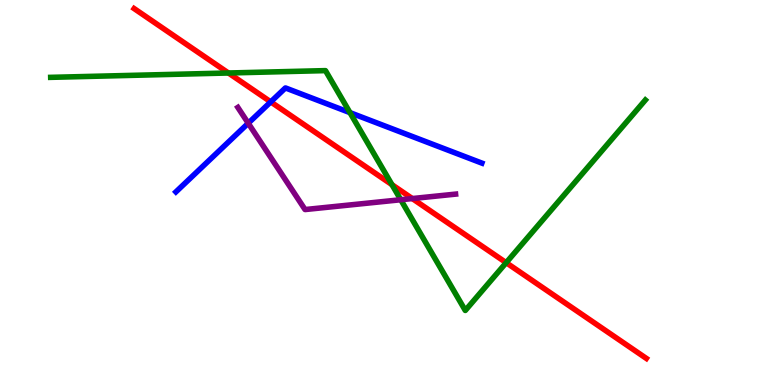[{'lines': ['blue', 'red'], 'intersections': [{'x': 3.49, 'y': 7.35}]}, {'lines': ['green', 'red'], 'intersections': [{'x': 2.95, 'y': 8.1}, {'x': 5.06, 'y': 5.2}, {'x': 6.53, 'y': 3.18}]}, {'lines': ['purple', 'red'], 'intersections': [{'x': 5.32, 'y': 4.84}]}, {'lines': ['blue', 'green'], 'intersections': [{'x': 4.52, 'y': 7.07}]}, {'lines': ['blue', 'purple'], 'intersections': [{'x': 3.2, 'y': 6.8}]}, {'lines': ['green', 'purple'], 'intersections': [{'x': 5.17, 'y': 4.81}]}]